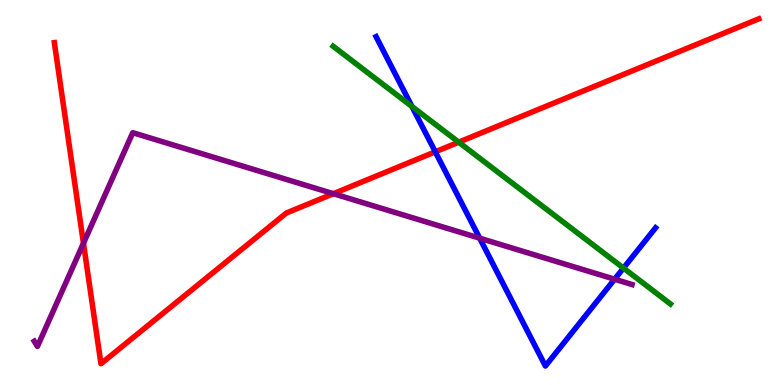[{'lines': ['blue', 'red'], 'intersections': [{'x': 5.62, 'y': 6.06}]}, {'lines': ['green', 'red'], 'intersections': [{'x': 5.92, 'y': 6.31}]}, {'lines': ['purple', 'red'], 'intersections': [{'x': 1.08, 'y': 3.68}, {'x': 4.3, 'y': 4.97}]}, {'lines': ['blue', 'green'], 'intersections': [{'x': 5.32, 'y': 7.23}, {'x': 8.04, 'y': 3.04}]}, {'lines': ['blue', 'purple'], 'intersections': [{'x': 6.19, 'y': 3.81}, {'x': 7.93, 'y': 2.75}]}, {'lines': ['green', 'purple'], 'intersections': []}]